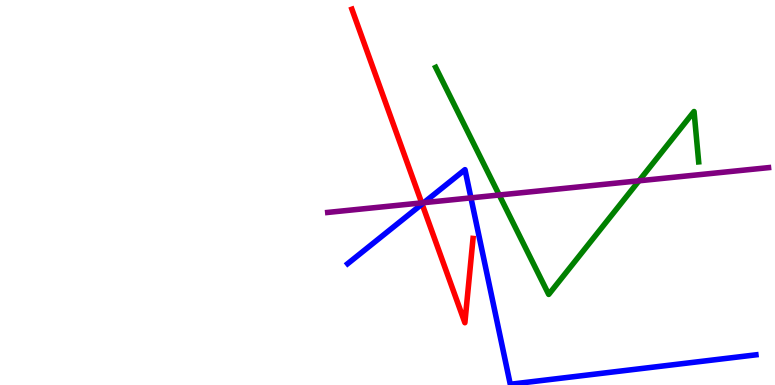[{'lines': ['blue', 'red'], 'intersections': [{'x': 5.45, 'y': 4.7}]}, {'lines': ['green', 'red'], 'intersections': []}, {'lines': ['purple', 'red'], 'intersections': [{'x': 5.44, 'y': 4.73}]}, {'lines': ['blue', 'green'], 'intersections': []}, {'lines': ['blue', 'purple'], 'intersections': [{'x': 5.47, 'y': 4.74}, {'x': 6.08, 'y': 4.86}]}, {'lines': ['green', 'purple'], 'intersections': [{'x': 6.44, 'y': 4.93}, {'x': 8.25, 'y': 5.3}]}]